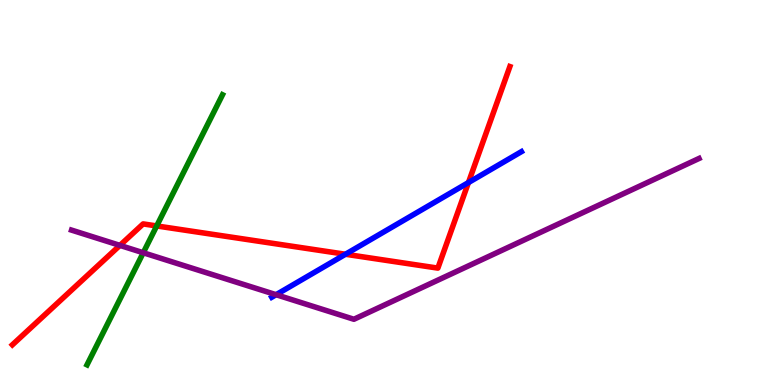[{'lines': ['blue', 'red'], 'intersections': [{'x': 4.46, 'y': 3.4}, {'x': 6.04, 'y': 5.26}]}, {'lines': ['green', 'red'], 'intersections': [{'x': 2.02, 'y': 4.13}]}, {'lines': ['purple', 'red'], 'intersections': [{'x': 1.55, 'y': 3.63}]}, {'lines': ['blue', 'green'], 'intersections': []}, {'lines': ['blue', 'purple'], 'intersections': [{'x': 3.56, 'y': 2.35}]}, {'lines': ['green', 'purple'], 'intersections': [{'x': 1.85, 'y': 3.44}]}]